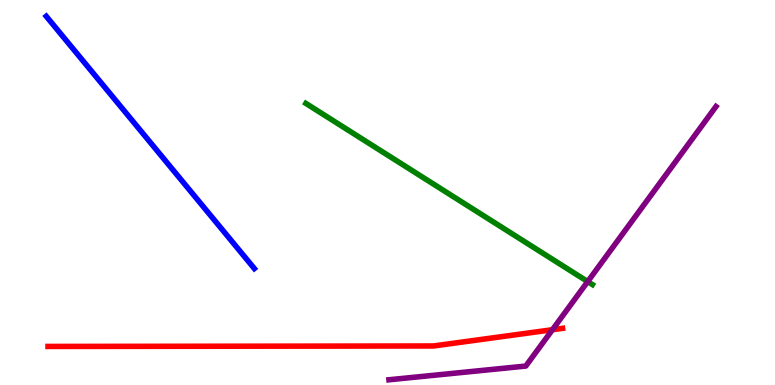[{'lines': ['blue', 'red'], 'intersections': []}, {'lines': ['green', 'red'], 'intersections': []}, {'lines': ['purple', 'red'], 'intersections': [{'x': 7.13, 'y': 1.44}]}, {'lines': ['blue', 'green'], 'intersections': []}, {'lines': ['blue', 'purple'], 'intersections': []}, {'lines': ['green', 'purple'], 'intersections': [{'x': 7.58, 'y': 2.69}]}]